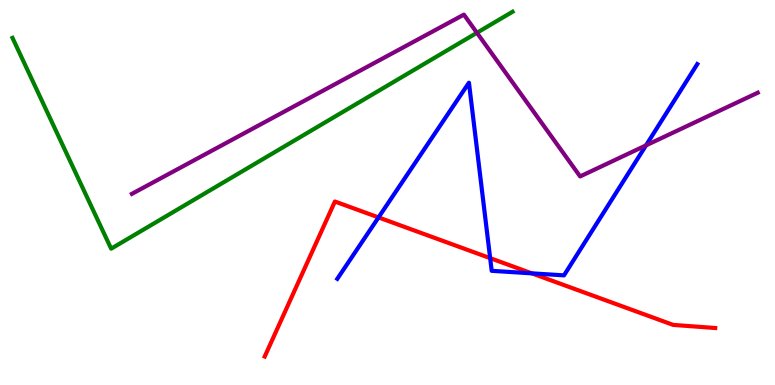[{'lines': ['blue', 'red'], 'intersections': [{'x': 4.88, 'y': 4.35}, {'x': 6.32, 'y': 3.29}, {'x': 6.86, 'y': 2.9}]}, {'lines': ['green', 'red'], 'intersections': []}, {'lines': ['purple', 'red'], 'intersections': []}, {'lines': ['blue', 'green'], 'intersections': []}, {'lines': ['blue', 'purple'], 'intersections': [{'x': 8.34, 'y': 6.22}]}, {'lines': ['green', 'purple'], 'intersections': [{'x': 6.15, 'y': 9.15}]}]